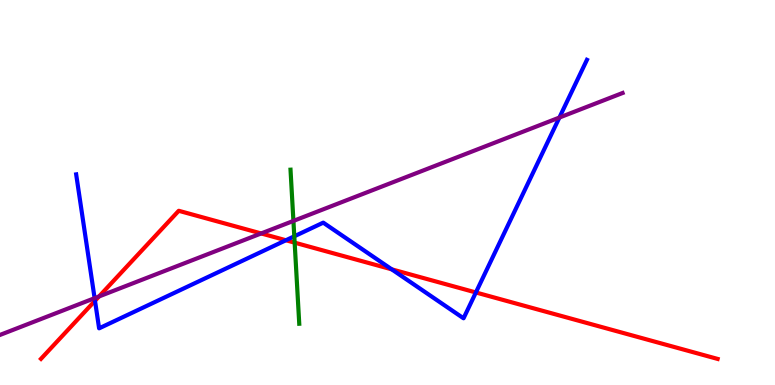[{'lines': ['blue', 'red'], 'intersections': [{'x': 1.23, 'y': 2.19}, {'x': 3.69, 'y': 3.76}, {'x': 5.05, 'y': 3.0}, {'x': 6.14, 'y': 2.4}]}, {'lines': ['green', 'red'], 'intersections': [{'x': 3.8, 'y': 3.7}]}, {'lines': ['purple', 'red'], 'intersections': [{'x': 1.28, 'y': 2.3}, {'x': 3.37, 'y': 3.94}]}, {'lines': ['blue', 'green'], 'intersections': [{'x': 3.8, 'y': 3.86}]}, {'lines': ['blue', 'purple'], 'intersections': [{'x': 1.22, 'y': 2.26}, {'x': 7.22, 'y': 6.95}]}, {'lines': ['green', 'purple'], 'intersections': [{'x': 3.79, 'y': 4.26}]}]